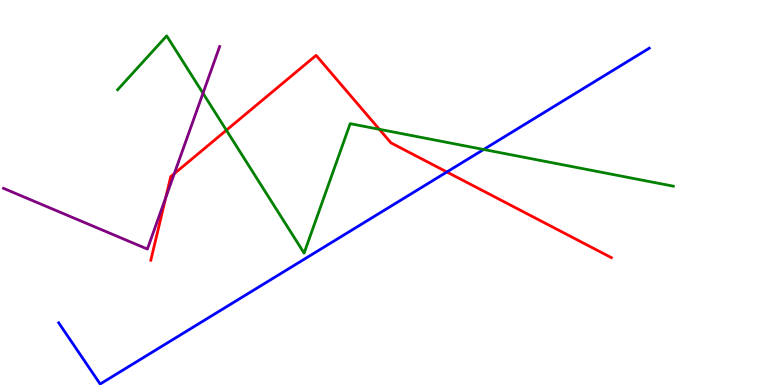[{'lines': ['blue', 'red'], 'intersections': [{'x': 5.77, 'y': 5.53}]}, {'lines': ['green', 'red'], 'intersections': [{'x': 2.92, 'y': 6.62}, {'x': 4.89, 'y': 6.64}]}, {'lines': ['purple', 'red'], 'intersections': [{'x': 2.14, 'y': 4.87}, {'x': 2.25, 'y': 5.49}]}, {'lines': ['blue', 'green'], 'intersections': [{'x': 6.24, 'y': 6.12}]}, {'lines': ['blue', 'purple'], 'intersections': []}, {'lines': ['green', 'purple'], 'intersections': [{'x': 2.62, 'y': 7.58}]}]